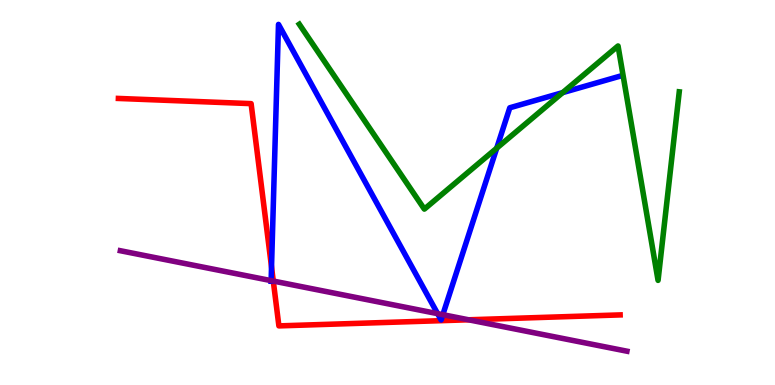[{'lines': ['blue', 'red'], 'intersections': [{'x': 3.5, 'y': 3.07}]}, {'lines': ['green', 'red'], 'intersections': []}, {'lines': ['purple', 'red'], 'intersections': [{'x': 3.53, 'y': 2.7}, {'x': 6.05, 'y': 1.69}]}, {'lines': ['blue', 'green'], 'intersections': [{'x': 6.41, 'y': 6.15}, {'x': 7.26, 'y': 7.59}]}, {'lines': ['blue', 'purple'], 'intersections': [{'x': 3.5, 'y': 2.71}, {'x': 5.65, 'y': 1.85}, {'x': 5.71, 'y': 1.83}]}, {'lines': ['green', 'purple'], 'intersections': []}]